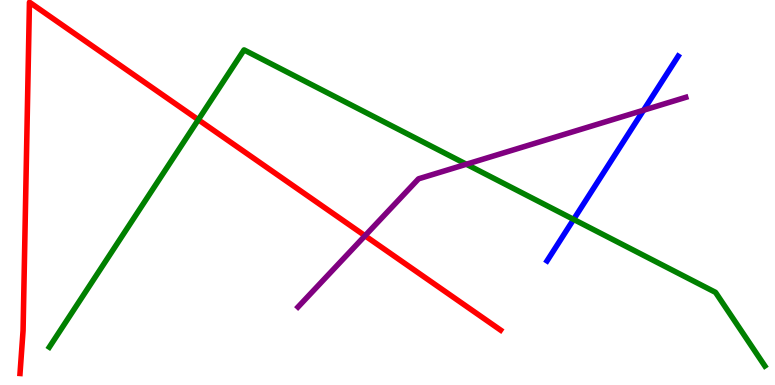[{'lines': ['blue', 'red'], 'intersections': []}, {'lines': ['green', 'red'], 'intersections': [{'x': 2.56, 'y': 6.89}]}, {'lines': ['purple', 'red'], 'intersections': [{'x': 4.71, 'y': 3.88}]}, {'lines': ['blue', 'green'], 'intersections': [{'x': 7.4, 'y': 4.3}]}, {'lines': ['blue', 'purple'], 'intersections': [{'x': 8.3, 'y': 7.14}]}, {'lines': ['green', 'purple'], 'intersections': [{'x': 6.02, 'y': 5.73}]}]